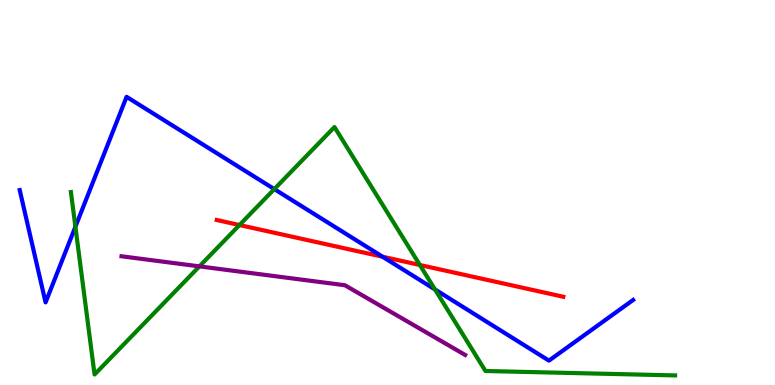[{'lines': ['blue', 'red'], 'intersections': [{'x': 4.94, 'y': 3.33}]}, {'lines': ['green', 'red'], 'intersections': [{'x': 3.09, 'y': 4.15}, {'x': 5.42, 'y': 3.12}]}, {'lines': ['purple', 'red'], 'intersections': []}, {'lines': ['blue', 'green'], 'intersections': [{'x': 0.973, 'y': 4.11}, {'x': 3.54, 'y': 5.09}, {'x': 5.61, 'y': 2.48}]}, {'lines': ['blue', 'purple'], 'intersections': []}, {'lines': ['green', 'purple'], 'intersections': [{'x': 2.57, 'y': 3.08}]}]